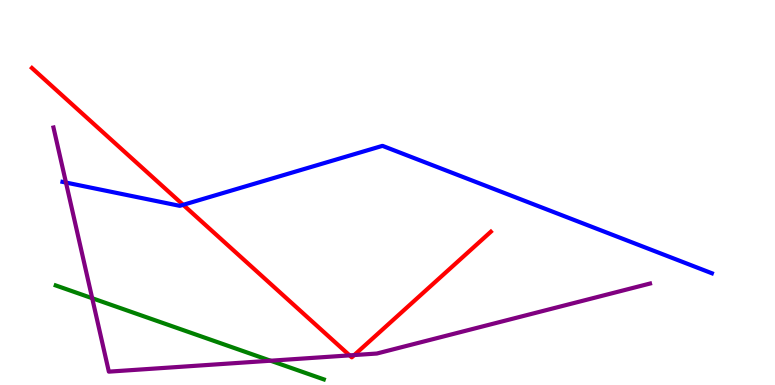[{'lines': ['blue', 'red'], 'intersections': [{'x': 2.36, 'y': 4.68}]}, {'lines': ['green', 'red'], 'intersections': []}, {'lines': ['purple', 'red'], 'intersections': [{'x': 4.51, 'y': 0.77}, {'x': 4.57, 'y': 0.778}]}, {'lines': ['blue', 'green'], 'intersections': []}, {'lines': ['blue', 'purple'], 'intersections': [{'x': 0.851, 'y': 5.26}]}, {'lines': ['green', 'purple'], 'intersections': [{'x': 1.19, 'y': 2.25}, {'x': 3.49, 'y': 0.631}]}]